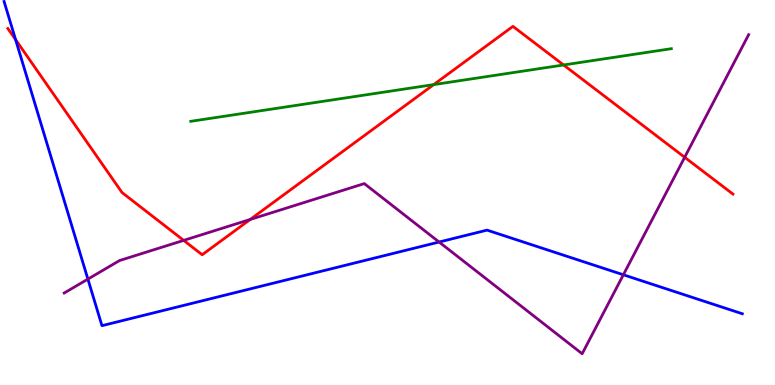[{'lines': ['blue', 'red'], 'intersections': [{'x': 0.201, 'y': 8.97}]}, {'lines': ['green', 'red'], 'intersections': [{'x': 5.6, 'y': 7.8}, {'x': 7.27, 'y': 8.31}]}, {'lines': ['purple', 'red'], 'intersections': [{'x': 2.37, 'y': 3.76}, {'x': 3.23, 'y': 4.3}, {'x': 8.83, 'y': 5.91}]}, {'lines': ['blue', 'green'], 'intersections': []}, {'lines': ['blue', 'purple'], 'intersections': [{'x': 1.13, 'y': 2.75}, {'x': 5.67, 'y': 3.71}, {'x': 8.04, 'y': 2.86}]}, {'lines': ['green', 'purple'], 'intersections': []}]